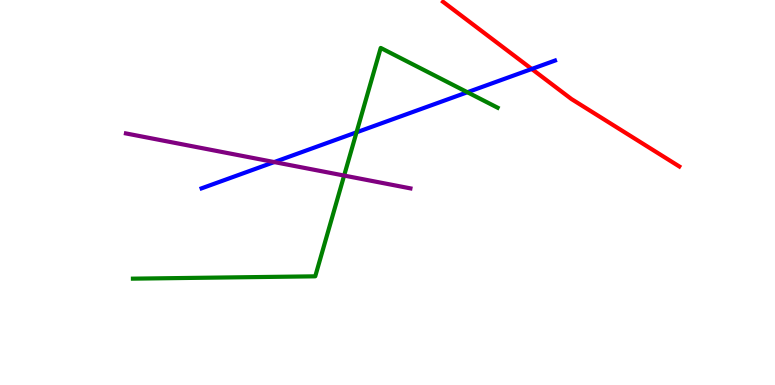[{'lines': ['blue', 'red'], 'intersections': [{'x': 6.86, 'y': 8.21}]}, {'lines': ['green', 'red'], 'intersections': []}, {'lines': ['purple', 'red'], 'intersections': []}, {'lines': ['blue', 'green'], 'intersections': [{'x': 4.6, 'y': 6.56}, {'x': 6.03, 'y': 7.6}]}, {'lines': ['blue', 'purple'], 'intersections': [{'x': 3.54, 'y': 5.79}]}, {'lines': ['green', 'purple'], 'intersections': [{'x': 4.44, 'y': 5.44}]}]